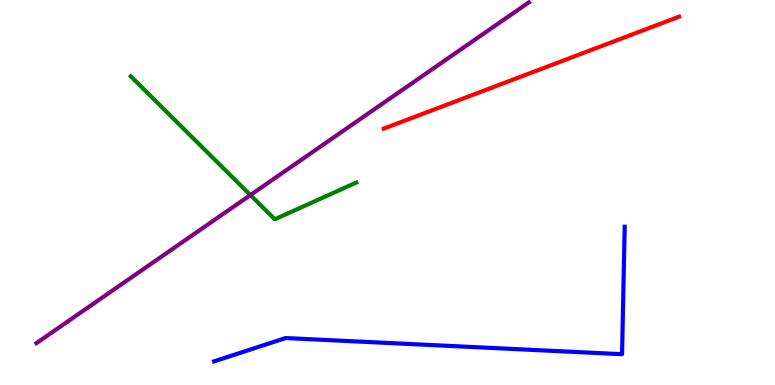[{'lines': ['blue', 'red'], 'intersections': []}, {'lines': ['green', 'red'], 'intersections': []}, {'lines': ['purple', 'red'], 'intersections': []}, {'lines': ['blue', 'green'], 'intersections': []}, {'lines': ['blue', 'purple'], 'intersections': []}, {'lines': ['green', 'purple'], 'intersections': [{'x': 3.23, 'y': 4.93}]}]